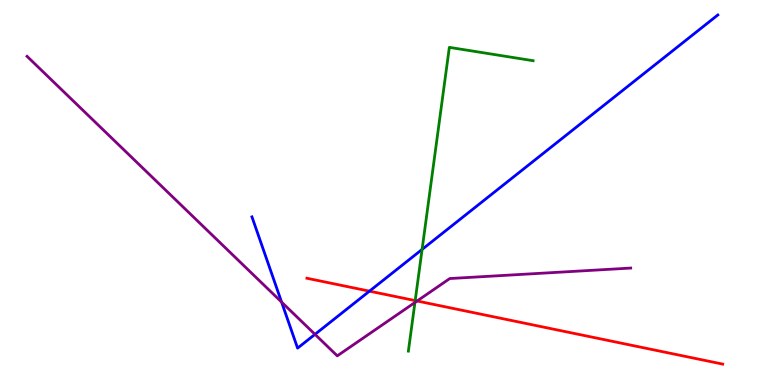[{'lines': ['blue', 'red'], 'intersections': [{'x': 4.77, 'y': 2.44}]}, {'lines': ['green', 'red'], 'intersections': [{'x': 5.36, 'y': 2.19}]}, {'lines': ['purple', 'red'], 'intersections': [{'x': 5.38, 'y': 2.18}]}, {'lines': ['blue', 'green'], 'intersections': [{'x': 5.45, 'y': 3.52}]}, {'lines': ['blue', 'purple'], 'intersections': [{'x': 3.63, 'y': 2.15}, {'x': 4.06, 'y': 1.32}]}, {'lines': ['green', 'purple'], 'intersections': [{'x': 5.35, 'y': 2.14}]}]